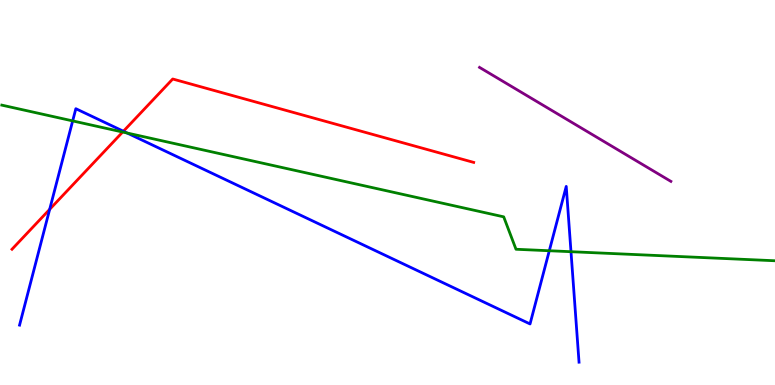[{'lines': ['blue', 'red'], 'intersections': [{'x': 0.641, 'y': 4.56}, {'x': 1.59, 'y': 6.59}]}, {'lines': ['green', 'red'], 'intersections': [{'x': 1.58, 'y': 6.57}]}, {'lines': ['purple', 'red'], 'intersections': []}, {'lines': ['blue', 'green'], 'intersections': [{'x': 0.938, 'y': 6.86}, {'x': 1.64, 'y': 6.54}, {'x': 7.09, 'y': 3.49}, {'x': 7.37, 'y': 3.46}]}, {'lines': ['blue', 'purple'], 'intersections': []}, {'lines': ['green', 'purple'], 'intersections': []}]